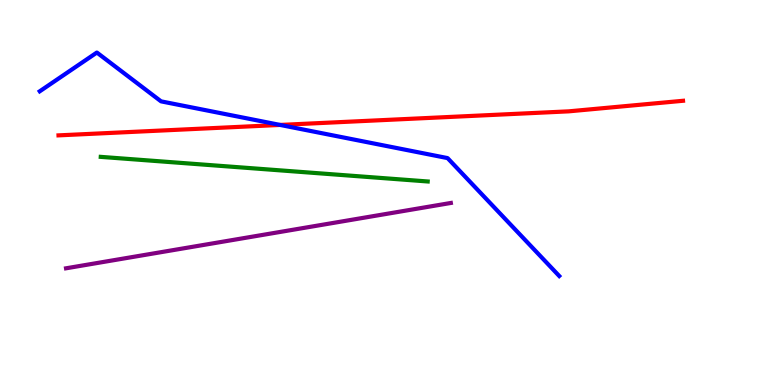[{'lines': ['blue', 'red'], 'intersections': [{'x': 3.61, 'y': 6.75}]}, {'lines': ['green', 'red'], 'intersections': []}, {'lines': ['purple', 'red'], 'intersections': []}, {'lines': ['blue', 'green'], 'intersections': []}, {'lines': ['blue', 'purple'], 'intersections': []}, {'lines': ['green', 'purple'], 'intersections': []}]